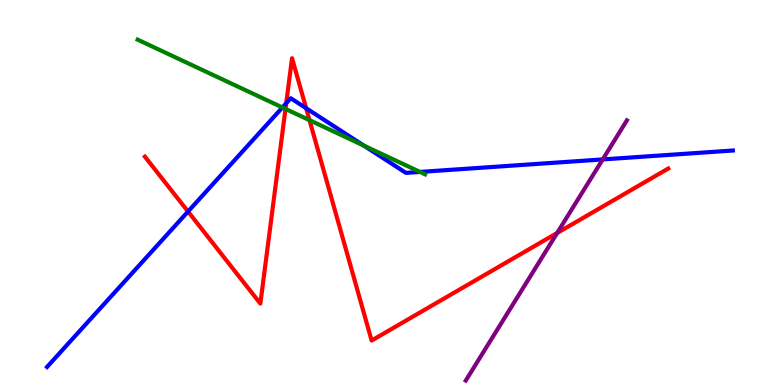[{'lines': ['blue', 'red'], 'intersections': [{'x': 2.43, 'y': 4.51}, {'x': 3.69, 'y': 7.32}, {'x': 3.95, 'y': 7.19}]}, {'lines': ['green', 'red'], 'intersections': [{'x': 3.68, 'y': 7.17}, {'x': 3.99, 'y': 6.88}]}, {'lines': ['purple', 'red'], 'intersections': [{'x': 7.19, 'y': 3.95}]}, {'lines': ['blue', 'green'], 'intersections': [{'x': 3.64, 'y': 7.21}, {'x': 4.69, 'y': 6.22}, {'x': 5.42, 'y': 5.53}]}, {'lines': ['blue', 'purple'], 'intersections': [{'x': 7.78, 'y': 5.86}]}, {'lines': ['green', 'purple'], 'intersections': []}]